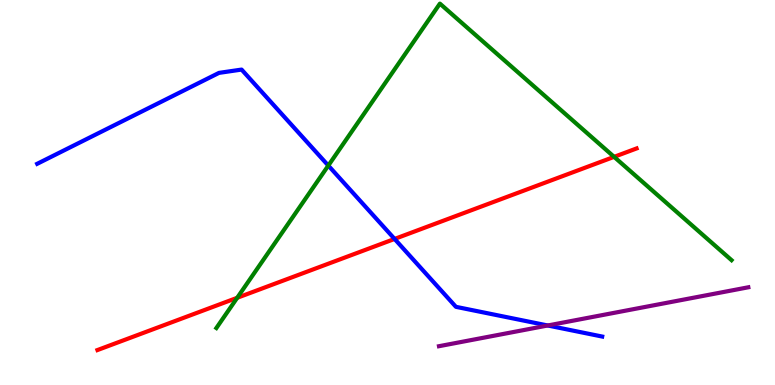[{'lines': ['blue', 'red'], 'intersections': [{'x': 5.09, 'y': 3.79}]}, {'lines': ['green', 'red'], 'intersections': [{'x': 3.06, 'y': 2.26}, {'x': 7.92, 'y': 5.93}]}, {'lines': ['purple', 'red'], 'intersections': []}, {'lines': ['blue', 'green'], 'intersections': [{'x': 4.24, 'y': 5.7}]}, {'lines': ['blue', 'purple'], 'intersections': [{'x': 7.07, 'y': 1.55}]}, {'lines': ['green', 'purple'], 'intersections': []}]